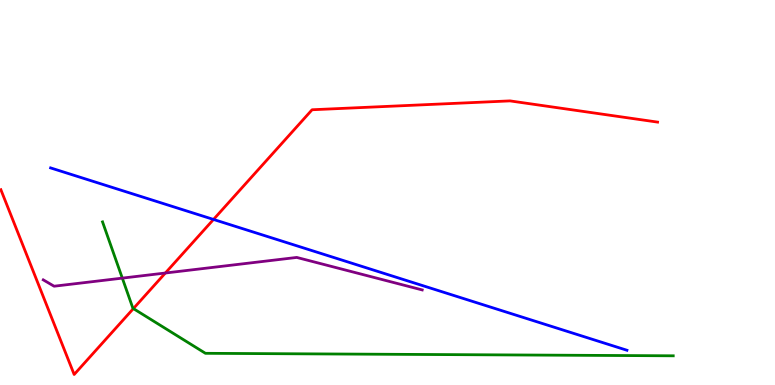[{'lines': ['blue', 'red'], 'intersections': [{'x': 2.75, 'y': 4.3}]}, {'lines': ['green', 'red'], 'intersections': [{'x': 1.72, 'y': 1.98}]}, {'lines': ['purple', 'red'], 'intersections': [{'x': 2.13, 'y': 2.91}]}, {'lines': ['blue', 'green'], 'intersections': []}, {'lines': ['blue', 'purple'], 'intersections': []}, {'lines': ['green', 'purple'], 'intersections': [{'x': 1.58, 'y': 2.78}]}]